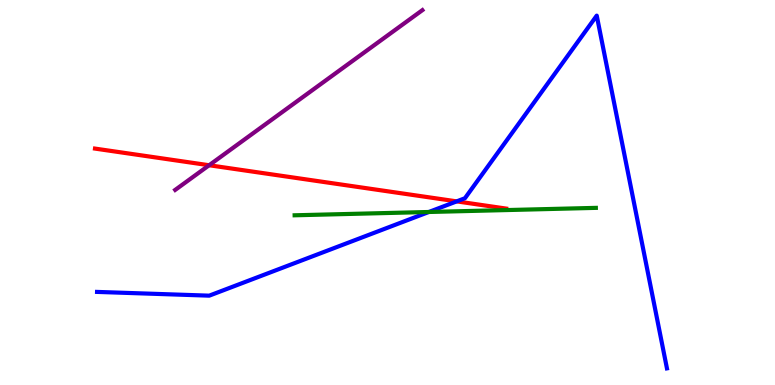[{'lines': ['blue', 'red'], 'intersections': [{'x': 5.89, 'y': 4.77}]}, {'lines': ['green', 'red'], 'intersections': []}, {'lines': ['purple', 'red'], 'intersections': [{'x': 2.7, 'y': 5.71}]}, {'lines': ['blue', 'green'], 'intersections': [{'x': 5.53, 'y': 4.49}]}, {'lines': ['blue', 'purple'], 'intersections': []}, {'lines': ['green', 'purple'], 'intersections': []}]